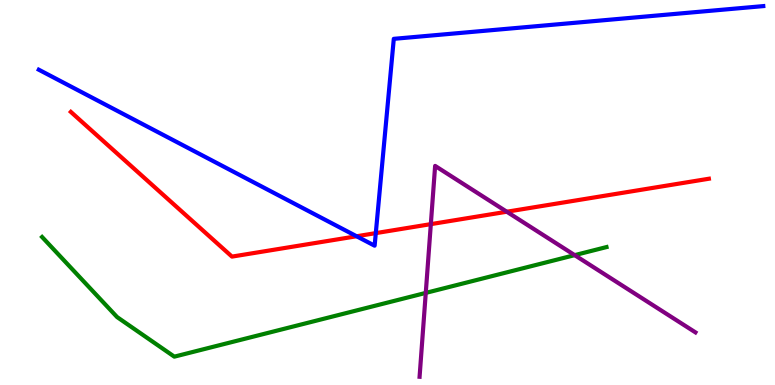[{'lines': ['blue', 'red'], 'intersections': [{'x': 4.6, 'y': 3.86}, {'x': 4.85, 'y': 3.94}]}, {'lines': ['green', 'red'], 'intersections': []}, {'lines': ['purple', 'red'], 'intersections': [{'x': 5.56, 'y': 4.18}, {'x': 6.54, 'y': 4.5}]}, {'lines': ['blue', 'green'], 'intersections': []}, {'lines': ['blue', 'purple'], 'intersections': []}, {'lines': ['green', 'purple'], 'intersections': [{'x': 5.49, 'y': 2.39}, {'x': 7.42, 'y': 3.37}]}]